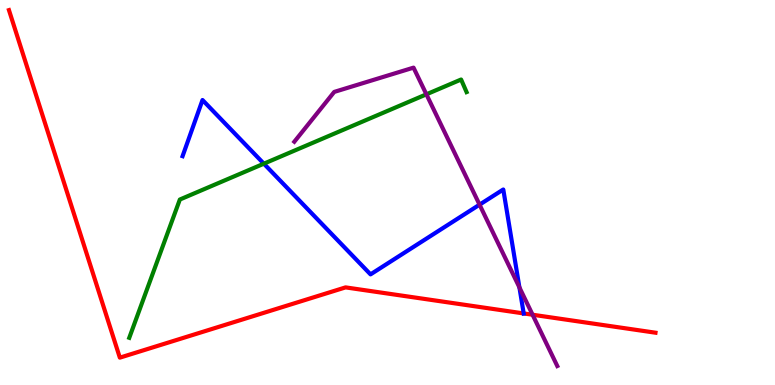[{'lines': ['blue', 'red'], 'intersections': [{'x': 6.76, 'y': 1.86}]}, {'lines': ['green', 'red'], 'intersections': []}, {'lines': ['purple', 'red'], 'intersections': [{'x': 6.87, 'y': 1.83}]}, {'lines': ['blue', 'green'], 'intersections': [{'x': 3.4, 'y': 5.75}]}, {'lines': ['blue', 'purple'], 'intersections': [{'x': 6.19, 'y': 4.68}, {'x': 6.7, 'y': 2.53}]}, {'lines': ['green', 'purple'], 'intersections': [{'x': 5.5, 'y': 7.55}]}]